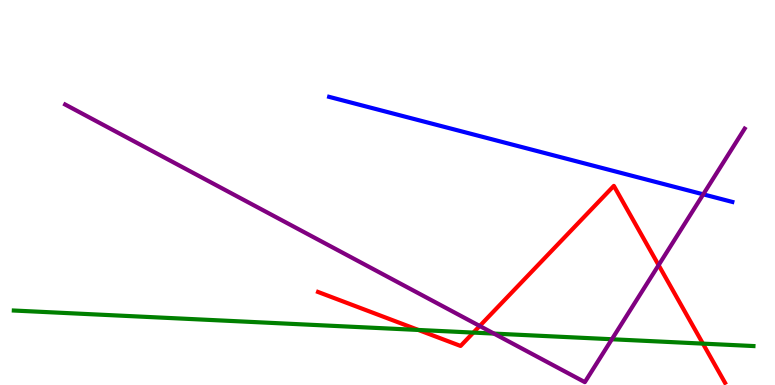[{'lines': ['blue', 'red'], 'intersections': []}, {'lines': ['green', 'red'], 'intersections': [{'x': 5.4, 'y': 1.43}, {'x': 6.11, 'y': 1.36}, {'x': 9.07, 'y': 1.07}]}, {'lines': ['purple', 'red'], 'intersections': [{'x': 6.19, 'y': 1.53}, {'x': 8.5, 'y': 3.11}]}, {'lines': ['blue', 'green'], 'intersections': []}, {'lines': ['blue', 'purple'], 'intersections': [{'x': 9.07, 'y': 4.95}]}, {'lines': ['green', 'purple'], 'intersections': [{'x': 6.37, 'y': 1.34}, {'x': 7.9, 'y': 1.19}]}]